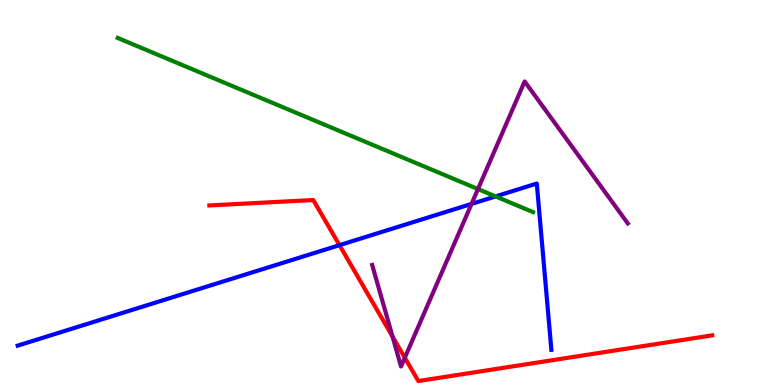[{'lines': ['blue', 'red'], 'intersections': [{'x': 4.38, 'y': 3.63}]}, {'lines': ['green', 'red'], 'intersections': []}, {'lines': ['purple', 'red'], 'intersections': [{'x': 5.06, 'y': 1.26}, {'x': 5.22, 'y': 0.708}]}, {'lines': ['blue', 'green'], 'intersections': [{'x': 6.39, 'y': 4.9}]}, {'lines': ['blue', 'purple'], 'intersections': [{'x': 6.08, 'y': 4.7}]}, {'lines': ['green', 'purple'], 'intersections': [{'x': 6.17, 'y': 5.09}]}]